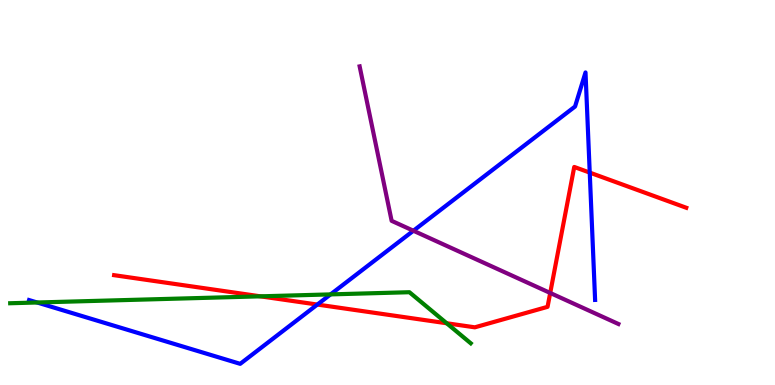[{'lines': ['blue', 'red'], 'intersections': [{'x': 4.09, 'y': 2.09}, {'x': 7.61, 'y': 5.52}]}, {'lines': ['green', 'red'], 'intersections': [{'x': 3.36, 'y': 2.3}, {'x': 5.76, 'y': 1.6}]}, {'lines': ['purple', 'red'], 'intersections': [{'x': 7.1, 'y': 2.39}]}, {'lines': ['blue', 'green'], 'intersections': [{'x': 0.479, 'y': 2.14}, {'x': 4.27, 'y': 2.35}]}, {'lines': ['blue', 'purple'], 'intersections': [{'x': 5.33, 'y': 4.01}]}, {'lines': ['green', 'purple'], 'intersections': []}]